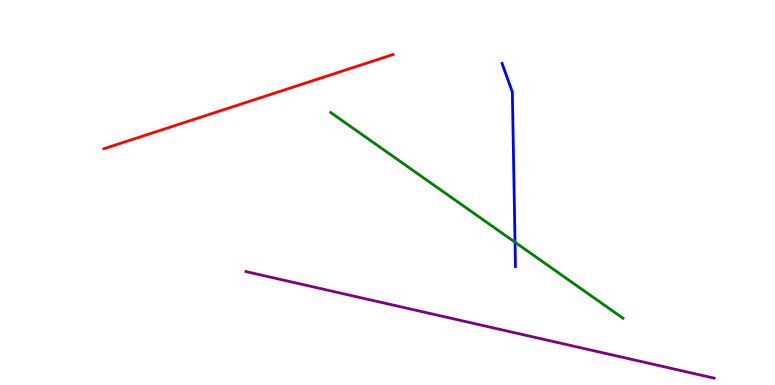[{'lines': ['blue', 'red'], 'intersections': []}, {'lines': ['green', 'red'], 'intersections': []}, {'lines': ['purple', 'red'], 'intersections': []}, {'lines': ['blue', 'green'], 'intersections': [{'x': 6.65, 'y': 3.71}]}, {'lines': ['blue', 'purple'], 'intersections': []}, {'lines': ['green', 'purple'], 'intersections': []}]